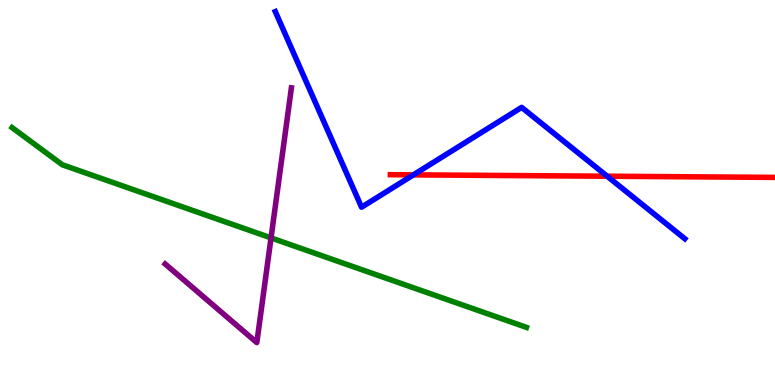[{'lines': ['blue', 'red'], 'intersections': [{'x': 5.33, 'y': 5.46}, {'x': 7.83, 'y': 5.42}]}, {'lines': ['green', 'red'], 'intersections': []}, {'lines': ['purple', 'red'], 'intersections': []}, {'lines': ['blue', 'green'], 'intersections': []}, {'lines': ['blue', 'purple'], 'intersections': []}, {'lines': ['green', 'purple'], 'intersections': [{'x': 3.5, 'y': 3.82}]}]